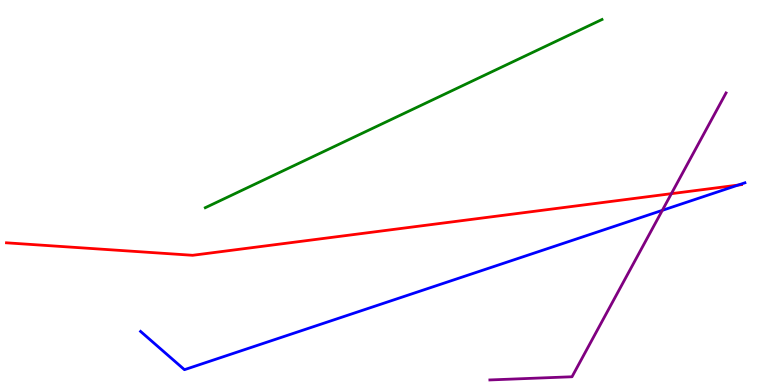[{'lines': ['blue', 'red'], 'intersections': [{'x': 9.52, 'y': 5.19}]}, {'lines': ['green', 'red'], 'intersections': []}, {'lines': ['purple', 'red'], 'intersections': [{'x': 8.66, 'y': 4.97}]}, {'lines': ['blue', 'green'], 'intersections': []}, {'lines': ['blue', 'purple'], 'intersections': [{'x': 8.55, 'y': 4.54}]}, {'lines': ['green', 'purple'], 'intersections': []}]